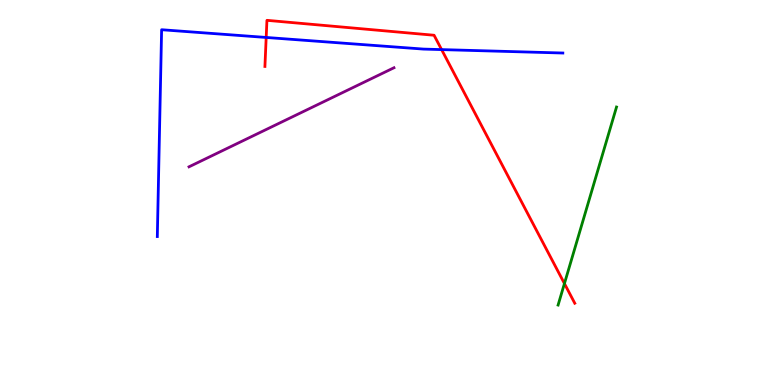[{'lines': ['blue', 'red'], 'intersections': [{'x': 3.43, 'y': 9.03}, {'x': 5.7, 'y': 8.71}]}, {'lines': ['green', 'red'], 'intersections': [{'x': 7.28, 'y': 2.63}]}, {'lines': ['purple', 'red'], 'intersections': []}, {'lines': ['blue', 'green'], 'intersections': []}, {'lines': ['blue', 'purple'], 'intersections': []}, {'lines': ['green', 'purple'], 'intersections': []}]